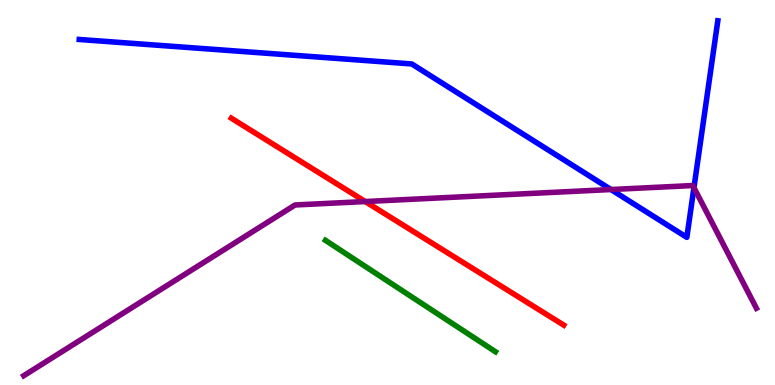[{'lines': ['blue', 'red'], 'intersections': []}, {'lines': ['green', 'red'], 'intersections': []}, {'lines': ['purple', 'red'], 'intersections': [{'x': 4.71, 'y': 4.77}]}, {'lines': ['blue', 'green'], 'intersections': []}, {'lines': ['blue', 'purple'], 'intersections': [{'x': 7.88, 'y': 5.08}, {'x': 8.95, 'y': 5.13}]}, {'lines': ['green', 'purple'], 'intersections': []}]